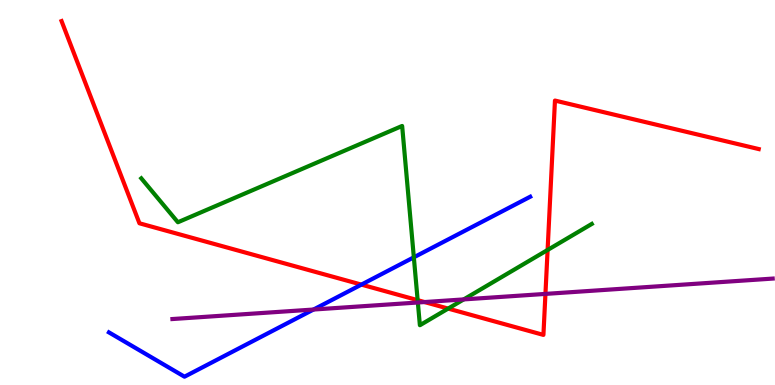[{'lines': ['blue', 'red'], 'intersections': [{'x': 4.66, 'y': 2.61}]}, {'lines': ['green', 'red'], 'intersections': [{'x': 5.39, 'y': 2.2}, {'x': 5.78, 'y': 1.98}, {'x': 7.07, 'y': 3.51}]}, {'lines': ['purple', 'red'], 'intersections': [{'x': 5.48, 'y': 2.15}, {'x': 7.04, 'y': 2.37}]}, {'lines': ['blue', 'green'], 'intersections': [{'x': 5.34, 'y': 3.32}]}, {'lines': ['blue', 'purple'], 'intersections': [{'x': 4.05, 'y': 1.96}]}, {'lines': ['green', 'purple'], 'intersections': [{'x': 5.39, 'y': 2.14}, {'x': 5.98, 'y': 2.22}]}]